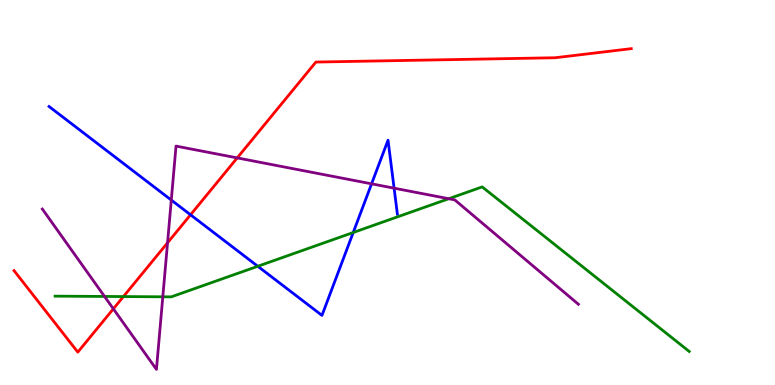[{'lines': ['blue', 'red'], 'intersections': [{'x': 2.46, 'y': 4.42}]}, {'lines': ['green', 'red'], 'intersections': [{'x': 1.59, 'y': 2.3}]}, {'lines': ['purple', 'red'], 'intersections': [{'x': 1.46, 'y': 1.98}, {'x': 2.16, 'y': 3.69}, {'x': 3.06, 'y': 5.9}]}, {'lines': ['blue', 'green'], 'intersections': [{'x': 3.33, 'y': 3.08}, {'x': 4.56, 'y': 3.96}]}, {'lines': ['blue', 'purple'], 'intersections': [{'x': 2.21, 'y': 4.8}, {'x': 4.79, 'y': 5.23}, {'x': 5.09, 'y': 5.11}]}, {'lines': ['green', 'purple'], 'intersections': [{'x': 1.35, 'y': 2.3}, {'x': 2.1, 'y': 2.29}, {'x': 5.79, 'y': 4.84}]}]